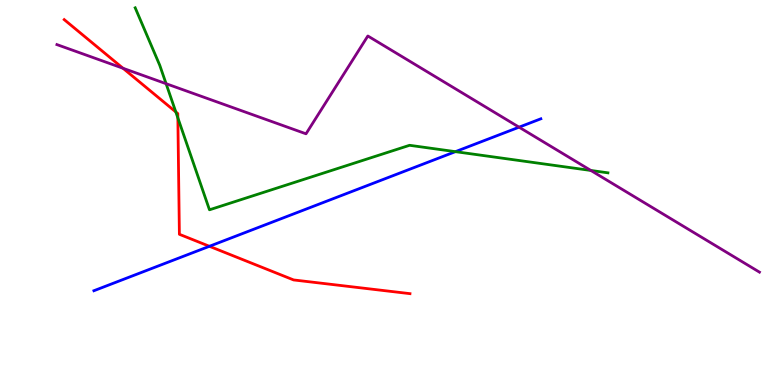[{'lines': ['blue', 'red'], 'intersections': [{'x': 2.7, 'y': 3.6}]}, {'lines': ['green', 'red'], 'intersections': [{'x': 2.27, 'y': 7.09}, {'x': 2.29, 'y': 6.94}]}, {'lines': ['purple', 'red'], 'intersections': [{'x': 1.59, 'y': 8.23}]}, {'lines': ['blue', 'green'], 'intersections': [{'x': 5.88, 'y': 6.06}]}, {'lines': ['blue', 'purple'], 'intersections': [{'x': 6.7, 'y': 6.7}]}, {'lines': ['green', 'purple'], 'intersections': [{'x': 2.14, 'y': 7.83}, {'x': 7.62, 'y': 5.57}]}]